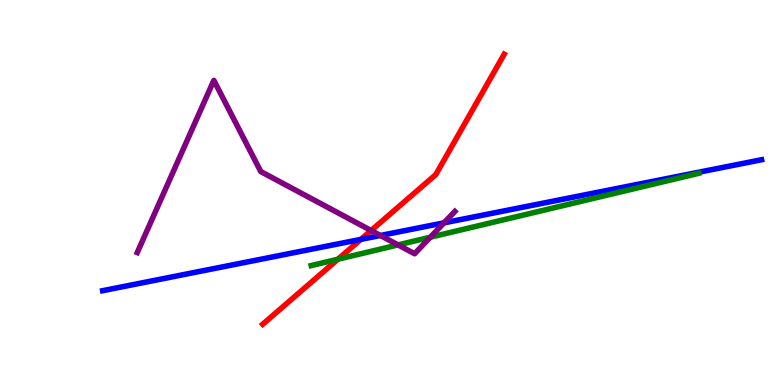[{'lines': ['blue', 'red'], 'intersections': [{'x': 4.66, 'y': 3.78}]}, {'lines': ['green', 'red'], 'intersections': [{'x': 4.36, 'y': 3.27}]}, {'lines': ['purple', 'red'], 'intersections': [{'x': 4.79, 'y': 4.01}]}, {'lines': ['blue', 'green'], 'intersections': []}, {'lines': ['blue', 'purple'], 'intersections': [{'x': 4.91, 'y': 3.88}, {'x': 5.73, 'y': 4.21}]}, {'lines': ['green', 'purple'], 'intersections': [{'x': 5.14, 'y': 3.64}, {'x': 5.55, 'y': 3.84}]}]